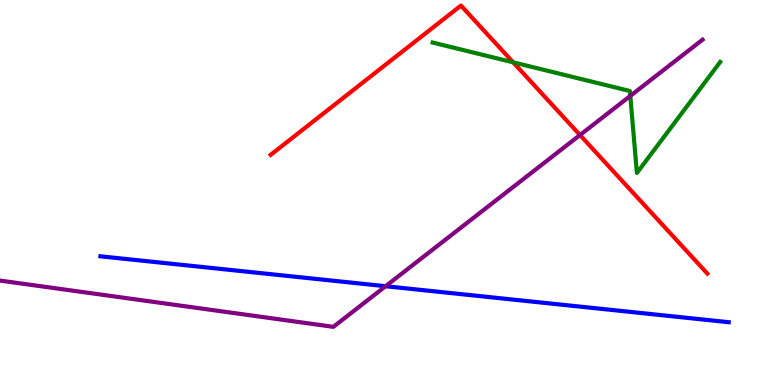[{'lines': ['blue', 'red'], 'intersections': []}, {'lines': ['green', 'red'], 'intersections': [{'x': 6.62, 'y': 8.38}]}, {'lines': ['purple', 'red'], 'intersections': [{'x': 7.48, 'y': 6.49}]}, {'lines': ['blue', 'green'], 'intersections': []}, {'lines': ['blue', 'purple'], 'intersections': [{'x': 4.98, 'y': 2.57}]}, {'lines': ['green', 'purple'], 'intersections': [{'x': 8.13, 'y': 7.51}]}]